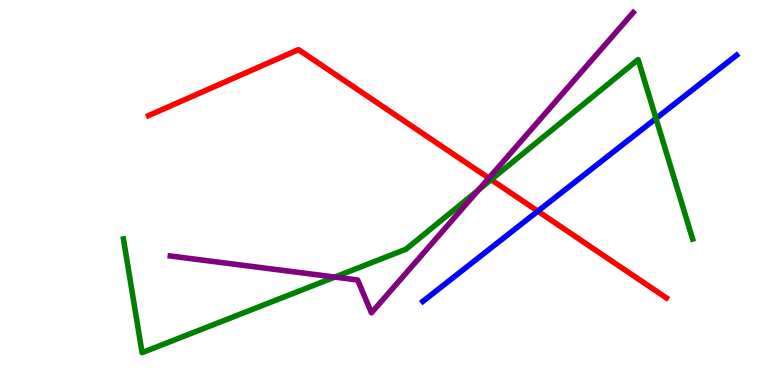[{'lines': ['blue', 'red'], 'intersections': [{'x': 6.94, 'y': 4.51}]}, {'lines': ['green', 'red'], 'intersections': [{'x': 6.34, 'y': 5.33}]}, {'lines': ['purple', 'red'], 'intersections': [{'x': 6.31, 'y': 5.37}]}, {'lines': ['blue', 'green'], 'intersections': [{'x': 8.46, 'y': 6.92}]}, {'lines': ['blue', 'purple'], 'intersections': []}, {'lines': ['green', 'purple'], 'intersections': [{'x': 4.32, 'y': 2.8}, {'x': 6.18, 'y': 5.07}]}]